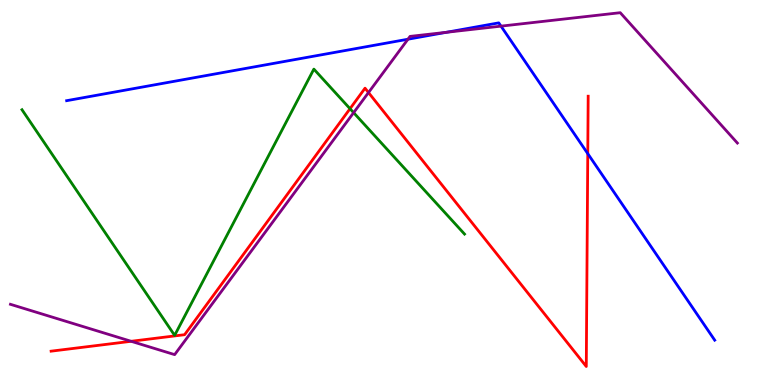[{'lines': ['blue', 'red'], 'intersections': [{'x': 7.58, 'y': 6.01}]}, {'lines': ['green', 'red'], 'intersections': [{'x': 4.52, 'y': 7.18}]}, {'lines': ['purple', 'red'], 'intersections': [{'x': 1.69, 'y': 1.14}, {'x': 4.75, 'y': 7.6}]}, {'lines': ['blue', 'green'], 'intersections': []}, {'lines': ['blue', 'purple'], 'intersections': [{'x': 5.26, 'y': 8.98}, {'x': 5.76, 'y': 9.16}, {'x': 6.46, 'y': 9.32}]}, {'lines': ['green', 'purple'], 'intersections': [{'x': 4.56, 'y': 7.07}]}]